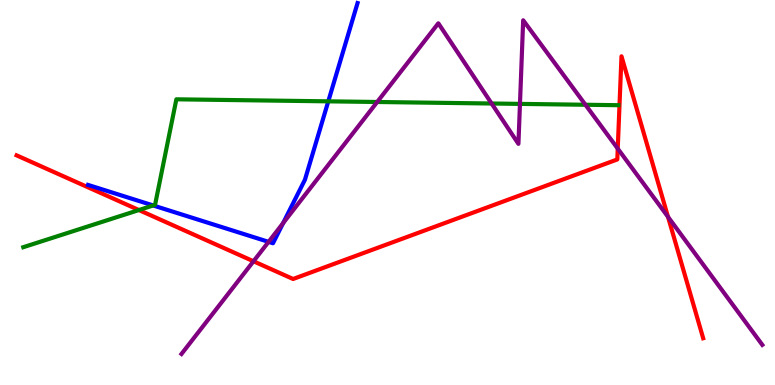[{'lines': ['blue', 'red'], 'intersections': []}, {'lines': ['green', 'red'], 'intersections': [{'x': 1.79, 'y': 4.54}]}, {'lines': ['purple', 'red'], 'intersections': [{'x': 3.27, 'y': 3.21}, {'x': 7.97, 'y': 6.14}, {'x': 8.62, 'y': 4.37}]}, {'lines': ['blue', 'green'], 'intersections': [{'x': 1.98, 'y': 4.66}, {'x': 4.24, 'y': 7.37}]}, {'lines': ['blue', 'purple'], 'intersections': [{'x': 3.47, 'y': 3.72}, {'x': 3.65, 'y': 4.2}]}, {'lines': ['green', 'purple'], 'intersections': [{'x': 4.87, 'y': 7.35}, {'x': 6.34, 'y': 7.31}, {'x': 6.71, 'y': 7.3}, {'x': 7.55, 'y': 7.28}]}]